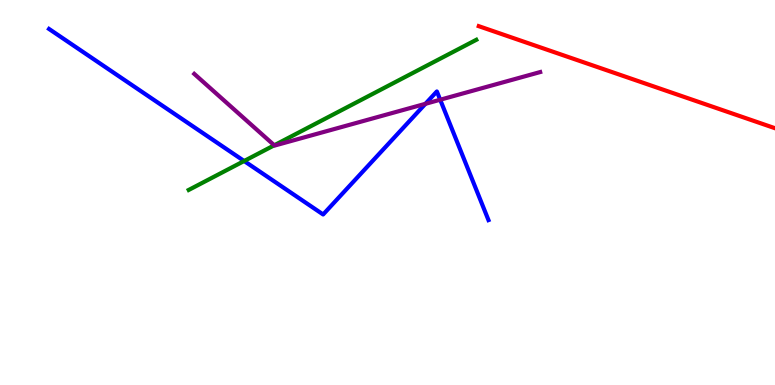[{'lines': ['blue', 'red'], 'intersections': []}, {'lines': ['green', 'red'], 'intersections': []}, {'lines': ['purple', 'red'], 'intersections': []}, {'lines': ['blue', 'green'], 'intersections': [{'x': 3.15, 'y': 5.82}]}, {'lines': ['blue', 'purple'], 'intersections': [{'x': 5.49, 'y': 7.3}, {'x': 5.68, 'y': 7.41}]}, {'lines': ['green', 'purple'], 'intersections': [{'x': 3.54, 'y': 6.23}]}]